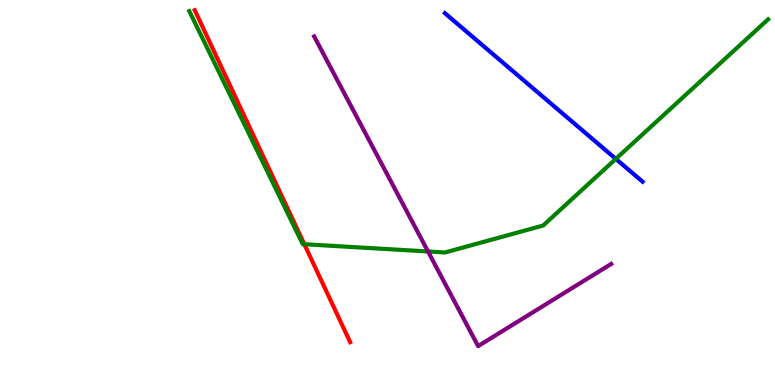[{'lines': ['blue', 'red'], 'intersections': []}, {'lines': ['green', 'red'], 'intersections': [{'x': 3.93, 'y': 3.66}]}, {'lines': ['purple', 'red'], 'intersections': []}, {'lines': ['blue', 'green'], 'intersections': [{'x': 7.95, 'y': 5.87}]}, {'lines': ['blue', 'purple'], 'intersections': []}, {'lines': ['green', 'purple'], 'intersections': [{'x': 5.52, 'y': 3.47}]}]